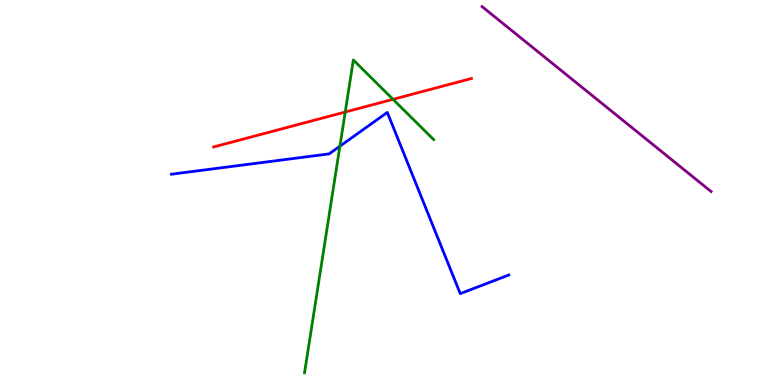[{'lines': ['blue', 'red'], 'intersections': []}, {'lines': ['green', 'red'], 'intersections': [{'x': 4.45, 'y': 7.09}, {'x': 5.07, 'y': 7.42}]}, {'lines': ['purple', 'red'], 'intersections': []}, {'lines': ['blue', 'green'], 'intersections': [{'x': 4.39, 'y': 6.2}]}, {'lines': ['blue', 'purple'], 'intersections': []}, {'lines': ['green', 'purple'], 'intersections': []}]